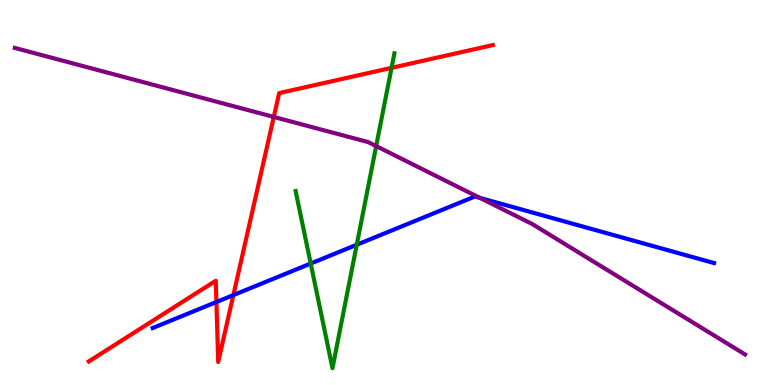[{'lines': ['blue', 'red'], 'intersections': [{'x': 2.79, 'y': 2.16}, {'x': 3.01, 'y': 2.34}]}, {'lines': ['green', 'red'], 'intersections': [{'x': 5.05, 'y': 8.24}]}, {'lines': ['purple', 'red'], 'intersections': [{'x': 3.53, 'y': 6.96}]}, {'lines': ['blue', 'green'], 'intersections': [{'x': 4.01, 'y': 3.15}, {'x': 4.6, 'y': 3.64}]}, {'lines': ['blue', 'purple'], 'intersections': [{'x': 6.19, 'y': 4.86}]}, {'lines': ['green', 'purple'], 'intersections': [{'x': 4.85, 'y': 6.21}]}]